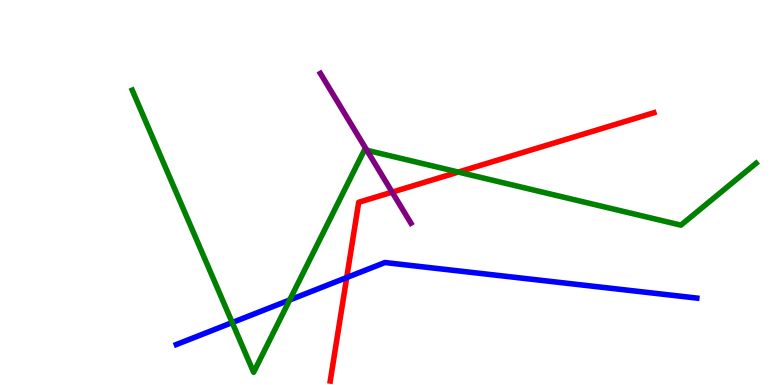[{'lines': ['blue', 'red'], 'intersections': [{'x': 4.47, 'y': 2.79}]}, {'lines': ['green', 'red'], 'intersections': [{'x': 5.91, 'y': 5.53}]}, {'lines': ['purple', 'red'], 'intersections': [{'x': 5.06, 'y': 5.01}]}, {'lines': ['blue', 'green'], 'intersections': [{'x': 3.0, 'y': 1.62}, {'x': 3.74, 'y': 2.21}]}, {'lines': ['blue', 'purple'], 'intersections': []}, {'lines': ['green', 'purple'], 'intersections': [{'x': 4.73, 'y': 6.1}]}]